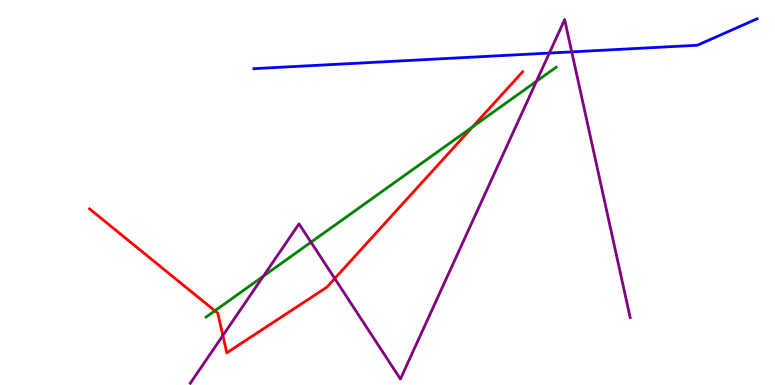[{'lines': ['blue', 'red'], 'intersections': []}, {'lines': ['green', 'red'], 'intersections': [{'x': 2.77, 'y': 1.93}, {'x': 6.1, 'y': 6.7}]}, {'lines': ['purple', 'red'], 'intersections': [{'x': 2.88, 'y': 1.29}, {'x': 4.32, 'y': 2.77}]}, {'lines': ['blue', 'green'], 'intersections': []}, {'lines': ['blue', 'purple'], 'intersections': [{'x': 7.09, 'y': 8.62}, {'x': 7.38, 'y': 8.65}]}, {'lines': ['green', 'purple'], 'intersections': [{'x': 3.4, 'y': 2.82}, {'x': 4.01, 'y': 3.71}, {'x': 6.92, 'y': 7.89}]}]